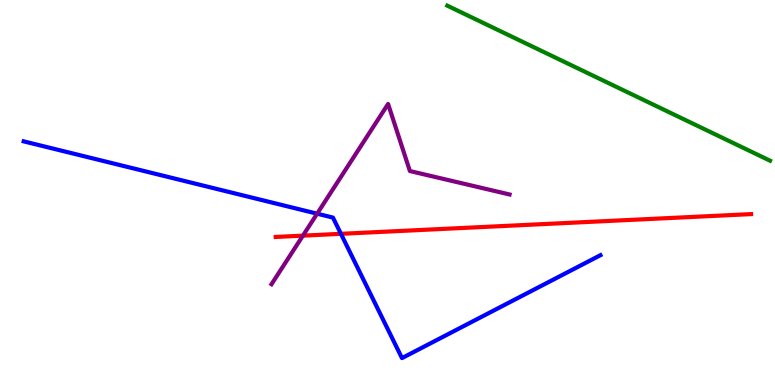[{'lines': ['blue', 'red'], 'intersections': [{'x': 4.4, 'y': 3.93}]}, {'lines': ['green', 'red'], 'intersections': []}, {'lines': ['purple', 'red'], 'intersections': [{'x': 3.91, 'y': 3.88}]}, {'lines': ['blue', 'green'], 'intersections': []}, {'lines': ['blue', 'purple'], 'intersections': [{'x': 4.09, 'y': 4.45}]}, {'lines': ['green', 'purple'], 'intersections': []}]